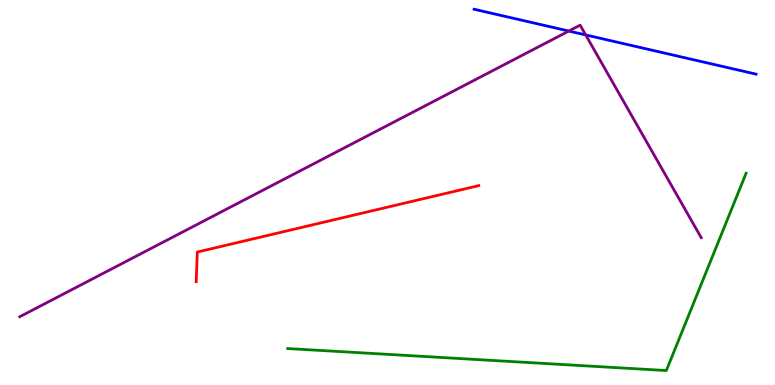[{'lines': ['blue', 'red'], 'intersections': []}, {'lines': ['green', 'red'], 'intersections': []}, {'lines': ['purple', 'red'], 'intersections': []}, {'lines': ['blue', 'green'], 'intersections': []}, {'lines': ['blue', 'purple'], 'intersections': [{'x': 7.34, 'y': 9.19}, {'x': 7.56, 'y': 9.09}]}, {'lines': ['green', 'purple'], 'intersections': []}]